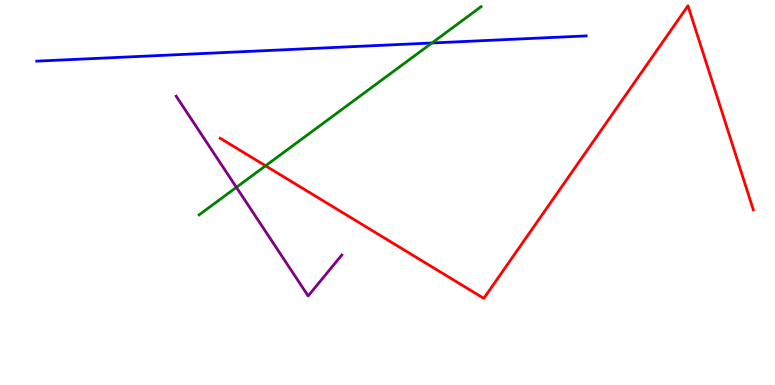[{'lines': ['blue', 'red'], 'intersections': []}, {'lines': ['green', 'red'], 'intersections': [{'x': 3.43, 'y': 5.69}]}, {'lines': ['purple', 'red'], 'intersections': []}, {'lines': ['blue', 'green'], 'intersections': [{'x': 5.57, 'y': 8.88}]}, {'lines': ['blue', 'purple'], 'intersections': []}, {'lines': ['green', 'purple'], 'intersections': [{'x': 3.05, 'y': 5.13}]}]